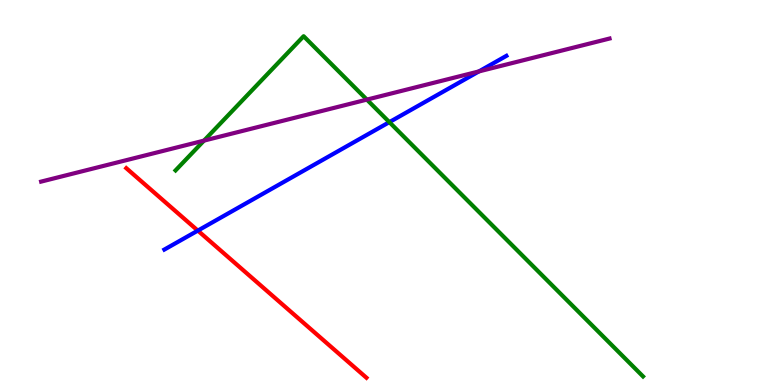[{'lines': ['blue', 'red'], 'intersections': [{'x': 2.55, 'y': 4.01}]}, {'lines': ['green', 'red'], 'intersections': []}, {'lines': ['purple', 'red'], 'intersections': []}, {'lines': ['blue', 'green'], 'intersections': [{'x': 5.02, 'y': 6.83}]}, {'lines': ['blue', 'purple'], 'intersections': [{'x': 6.18, 'y': 8.15}]}, {'lines': ['green', 'purple'], 'intersections': [{'x': 2.63, 'y': 6.35}, {'x': 4.73, 'y': 7.41}]}]